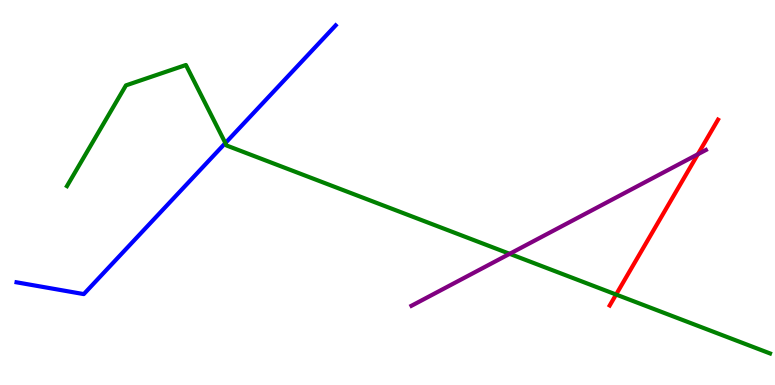[{'lines': ['blue', 'red'], 'intersections': []}, {'lines': ['green', 'red'], 'intersections': [{'x': 7.95, 'y': 2.35}]}, {'lines': ['purple', 'red'], 'intersections': [{'x': 9.0, 'y': 5.99}]}, {'lines': ['blue', 'green'], 'intersections': [{'x': 2.91, 'y': 6.28}]}, {'lines': ['blue', 'purple'], 'intersections': []}, {'lines': ['green', 'purple'], 'intersections': [{'x': 6.58, 'y': 3.41}]}]